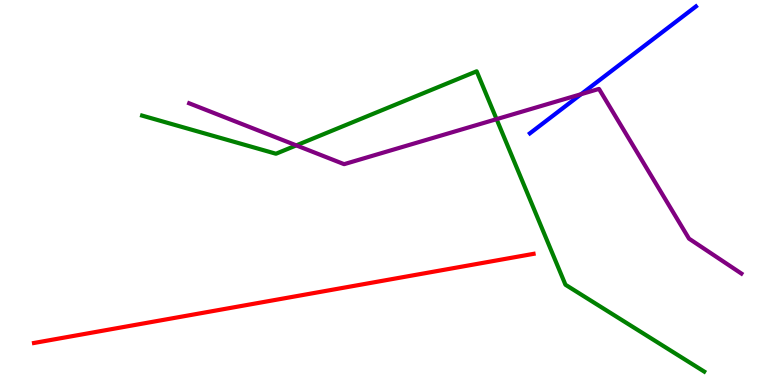[{'lines': ['blue', 'red'], 'intersections': []}, {'lines': ['green', 'red'], 'intersections': []}, {'lines': ['purple', 'red'], 'intersections': []}, {'lines': ['blue', 'green'], 'intersections': []}, {'lines': ['blue', 'purple'], 'intersections': [{'x': 7.5, 'y': 7.55}]}, {'lines': ['green', 'purple'], 'intersections': [{'x': 3.82, 'y': 6.22}, {'x': 6.41, 'y': 6.91}]}]